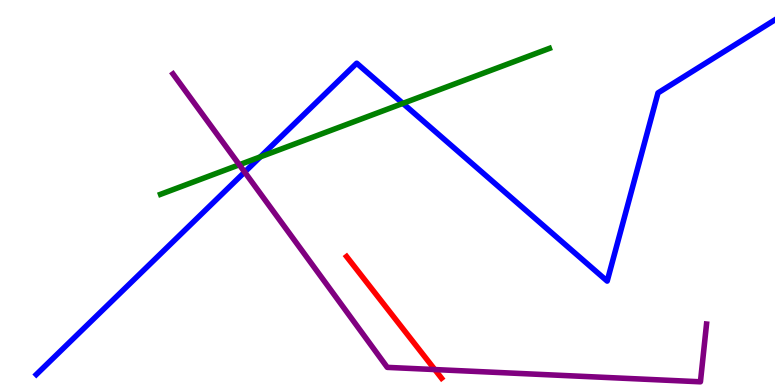[{'lines': ['blue', 'red'], 'intersections': []}, {'lines': ['green', 'red'], 'intersections': []}, {'lines': ['purple', 'red'], 'intersections': [{'x': 5.61, 'y': 0.401}]}, {'lines': ['blue', 'green'], 'intersections': [{'x': 3.36, 'y': 5.93}, {'x': 5.2, 'y': 7.31}]}, {'lines': ['blue', 'purple'], 'intersections': [{'x': 3.16, 'y': 5.53}]}, {'lines': ['green', 'purple'], 'intersections': [{'x': 3.09, 'y': 5.72}]}]